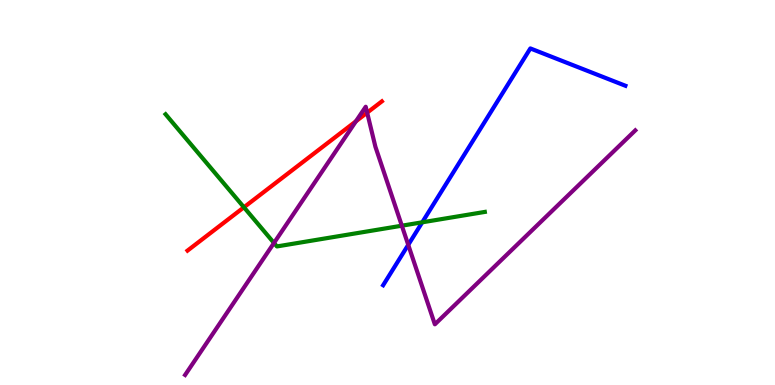[{'lines': ['blue', 'red'], 'intersections': []}, {'lines': ['green', 'red'], 'intersections': [{'x': 3.15, 'y': 4.62}]}, {'lines': ['purple', 'red'], 'intersections': [{'x': 4.59, 'y': 6.85}, {'x': 4.74, 'y': 7.07}]}, {'lines': ['blue', 'green'], 'intersections': [{'x': 5.45, 'y': 4.23}]}, {'lines': ['blue', 'purple'], 'intersections': [{'x': 5.27, 'y': 3.64}]}, {'lines': ['green', 'purple'], 'intersections': [{'x': 3.54, 'y': 3.69}, {'x': 5.18, 'y': 4.14}]}]